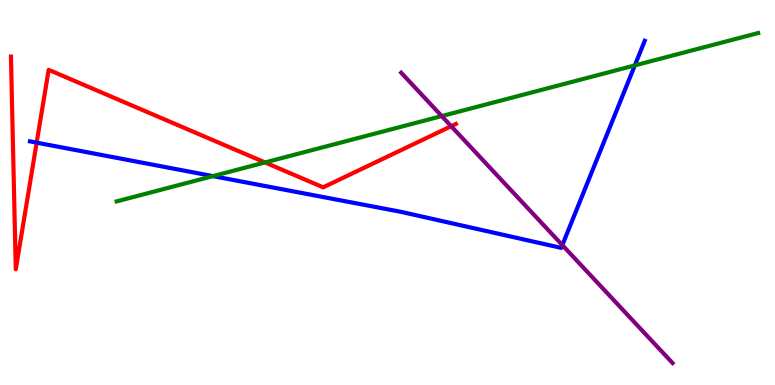[{'lines': ['blue', 'red'], 'intersections': [{'x': 0.473, 'y': 6.3}]}, {'lines': ['green', 'red'], 'intersections': [{'x': 3.42, 'y': 5.78}]}, {'lines': ['purple', 'red'], 'intersections': [{'x': 5.82, 'y': 6.72}]}, {'lines': ['blue', 'green'], 'intersections': [{'x': 2.75, 'y': 5.43}, {'x': 8.19, 'y': 8.3}]}, {'lines': ['blue', 'purple'], 'intersections': [{'x': 7.26, 'y': 3.63}]}, {'lines': ['green', 'purple'], 'intersections': [{'x': 5.7, 'y': 6.98}]}]